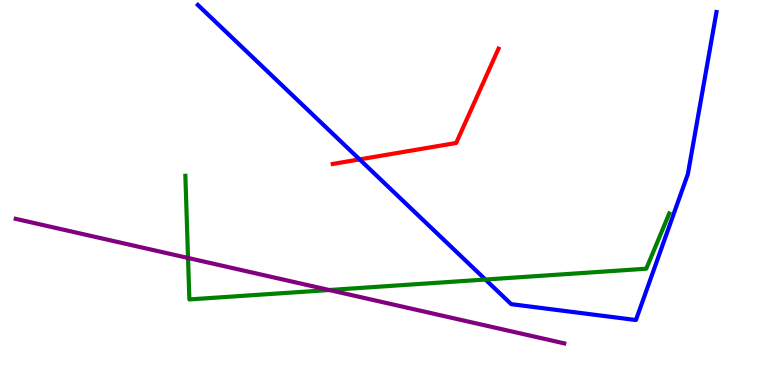[{'lines': ['blue', 'red'], 'intersections': [{'x': 4.64, 'y': 5.86}]}, {'lines': ['green', 'red'], 'intersections': []}, {'lines': ['purple', 'red'], 'intersections': []}, {'lines': ['blue', 'green'], 'intersections': [{'x': 6.26, 'y': 2.74}]}, {'lines': ['blue', 'purple'], 'intersections': []}, {'lines': ['green', 'purple'], 'intersections': [{'x': 2.43, 'y': 3.3}, {'x': 4.25, 'y': 2.47}]}]